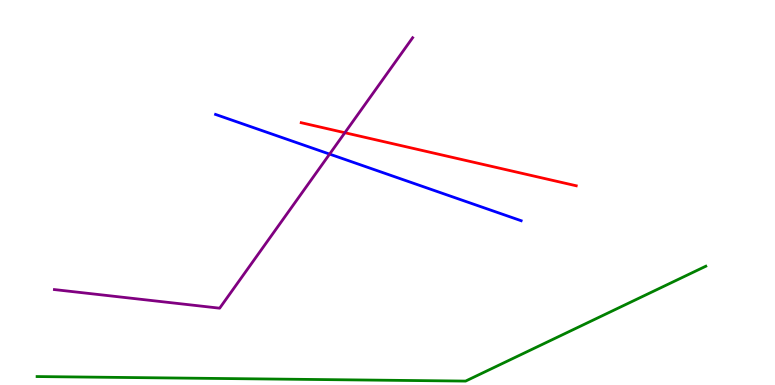[{'lines': ['blue', 'red'], 'intersections': []}, {'lines': ['green', 'red'], 'intersections': []}, {'lines': ['purple', 'red'], 'intersections': [{'x': 4.45, 'y': 6.55}]}, {'lines': ['blue', 'green'], 'intersections': []}, {'lines': ['blue', 'purple'], 'intersections': [{'x': 4.25, 'y': 6.0}]}, {'lines': ['green', 'purple'], 'intersections': []}]